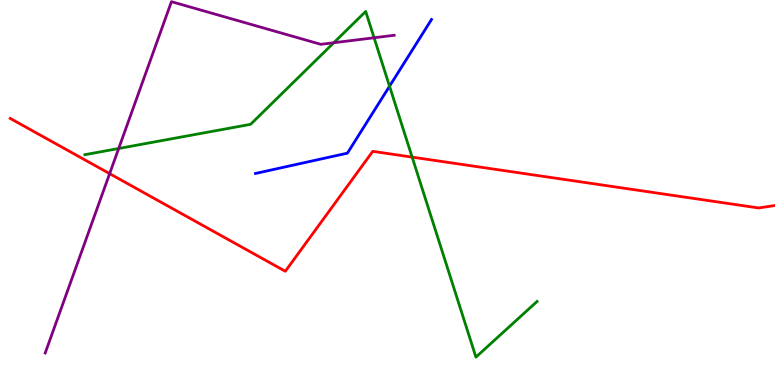[{'lines': ['blue', 'red'], 'intersections': []}, {'lines': ['green', 'red'], 'intersections': [{'x': 5.32, 'y': 5.92}]}, {'lines': ['purple', 'red'], 'intersections': [{'x': 1.41, 'y': 5.49}]}, {'lines': ['blue', 'green'], 'intersections': [{'x': 5.03, 'y': 7.76}]}, {'lines': ['blue', 'purple'], 'intersections': []}, {'lines': ['green', 'purple'], 'intersections': [{'x': 1.53, 'y': 6.14}, {'x': 4.31, 'y': 8.89}, {'x': 4.83, 'y': 9.02}]}]